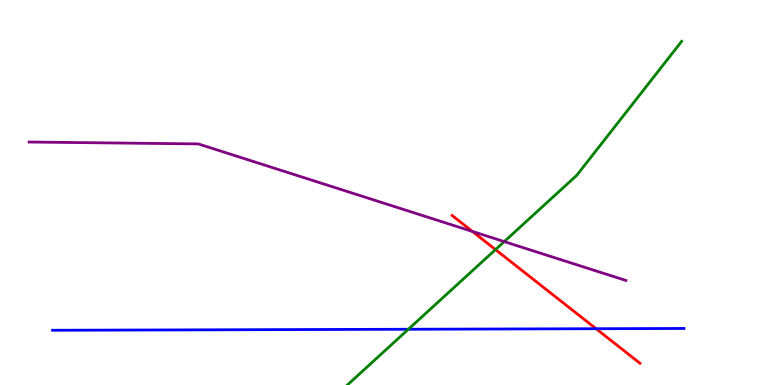[{'lines': ['blue', 'red'], 'intersections': [{'x': 7.69, 'y': 1.46}]}, {'lines': ['green', 'red'], 'intersections': [{'x': 6.39, 'y': 3.52}]}, {'lines': ['purple', 'red'], 'intersections': [{'x': 6.1, 'y': 3.99}]}, {'lines': ['blue', 'green'], 'intersections': [{'x': 5.27, 'y': 1.45}]}, {'lines': ['blue', 'purple'], 'intersections': []}, {'lines': ['green', 'purple'], 'intersections': [{'x': 6.51, 'y': 3.72}]}]